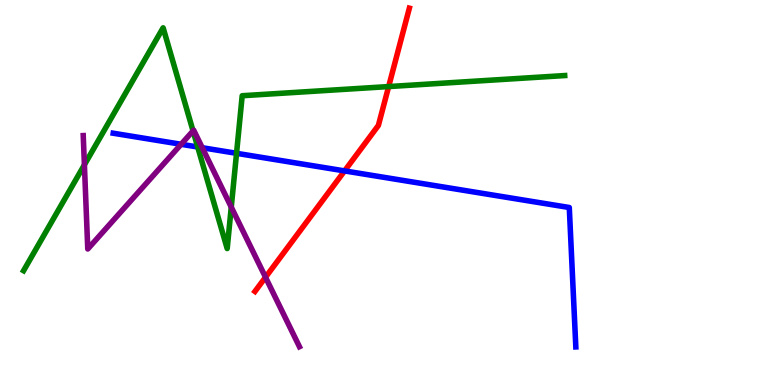[{'lines': ['blue', 'red'], 'intersections': [{'x': 4.45, 'y': 5.56}]}, {'lines': ['green', 'red'], 'intersections': [{'x': 5.01, 'y': 7.75}]}, {'lines': ['purple', 'red'], 'intersections': [{'x': 3.43, 'y': 2.8}]}, {'lines': ['blue', 'green'], 'intersections': [{'x': 2.55, 'y': 6.18}, {'x': 3.05, 'y': 6.02}]}, {'lines': ['blue', 'purple'], 'intersections': [{'x': 2.34, 'y': 6.25}, {'x': 2.61, 'y': 6.16}]}, {'lines': ['green', 'purple'], 'intersections': [{'x': 1.09, 'y': 5.72}, {'x': 2.49, 'y': 6.6}, {'x': 2.98, 'y': 4.62}]}]